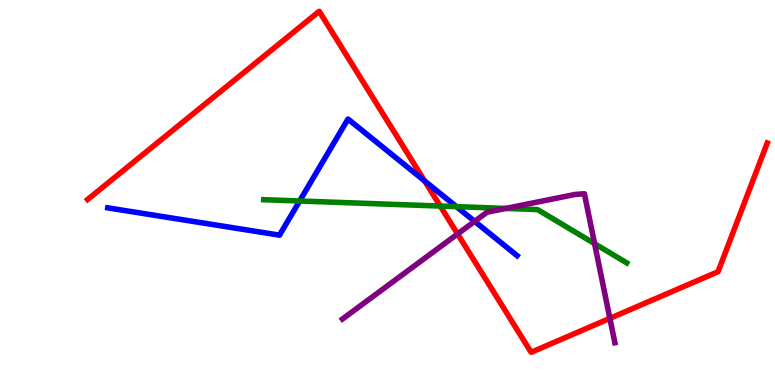[{'lines': ['blue', 'red'], 'intersections': [{'x': 5.48, 'y': 5.3}]}, {'lines': ['green', 'red'], 'intersections': [{'x': 5.68, 'y': 4.65}]}, {'lines': ['purple', 'red'], 'intersections': [{'x': 5.9, 'y': 3.92}, {'x': 7.87, 'y': 1.73}]}, {'lines': ['blue', 'green'], 'intersections': [{'x': 3.87, 'y': 4.78}, {'x': 5.89, 'y': 4.63}]}, {'lines': ['blue', 'purple'], 'intersections': [{'x': 6.12, 'y': 4.25}]}, {'lines': ['green', 'purple'], 'intersections': [{'x': 6.53, 'y': 4.59}, {'x': 7.67, 'y': 3.67}]}]